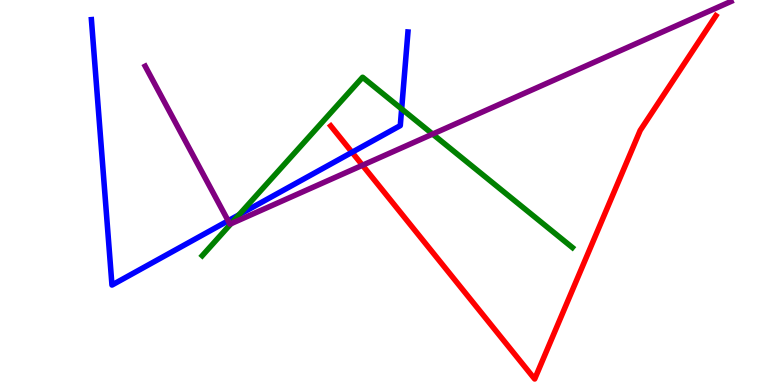[{'lines': ['blue', 'red'], 'intersections': [{'x': 4.54, 'y': 6.04}]}, {'lines': ['green', 'red'], 'intersections': []}, {'lines': ['purple', 'red'], 'intersections': [{'x': 4.68, 'y': 5.71}]}, {'lines': ['blue', 'green'], 'intersections': [{'x': 3.08, 'y': 4.42}, {'x': 5.18, 'y': 7.17}]}, {'lines': ['blue', 'purple'], 'intersections': [{'x': 2.94, 'y': 4.27}]}, {'lines': ['green', 'purple'], 'intersections': [{'x': 2.98, 'y': 4.19}, {'x': 5.58, 'y': 6.52}]}]